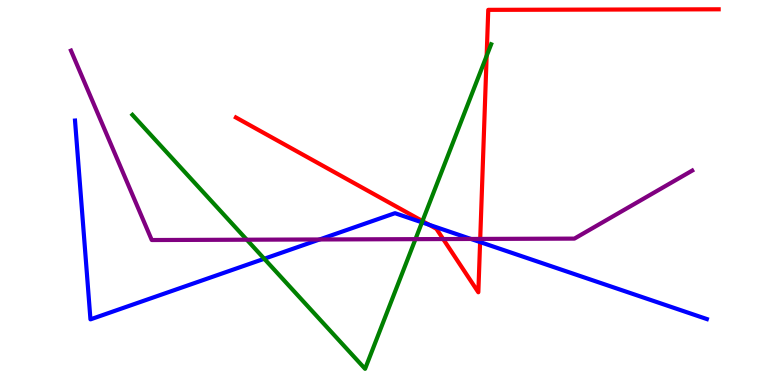[{'lines': ['blue', 'red'], 'intersections': [{'x': 5.54, 'y': 4.16}, {'x': 6.19, 'y': 3.71}]}, {'lines': ['green', 'red'], 'intersections': [{'x': 5.45, 'y': 4.26}, {'x': 6.28, 'y': 8.55}]}, {'lines': ['purple', 'red'], 'intersections': [{'x': 5.72, 'y': 3.79}, {'x': 6.2, 'y': 3.79}]}, {'lines': ['blue', 'green'], 'intersections': [{'x': 3.41, 'y': 3.28}, {'x': 5.44, 'y': 4.22}]}, {'lines': ['blue', 'purple'], 'intersections': [{'x': 4.12, 'y': 3.78}, {'x': 6.08, 'y': 3.79}]}, {'lines': ['green', 'purple'], 'intersections': [{'x': 3.18, 'y': 3.77}, {'x': 5.36, 'y': 3.79}]}]